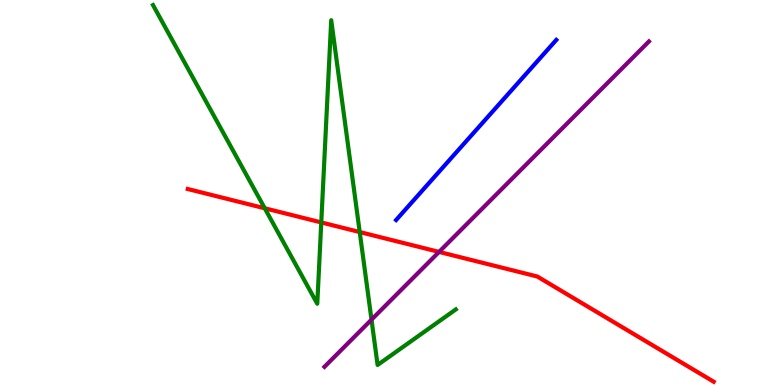[{'lines': ['blue', 'red'], 'intersections': []}, {'lines': ['green', 'red'], 'intersections': [{'x': 3.42, 'y': 4.59}, {'x': 4.15, 'y': 4.22}, {'x': 4.64, 'y': 3.97}]}, {'lines': ['purple', 'red'], 'intersections': [{'x': 5.67, 'y': 3.46}]}, {'lines': ['blue', 'green'], 'intersections': []}, {'lines': ['blue', 'purple'], 'intersections': []}, {'lines': ['green', 'purple'], 'intersections': [{'x': 4.79, 'y': 1.7}]}]